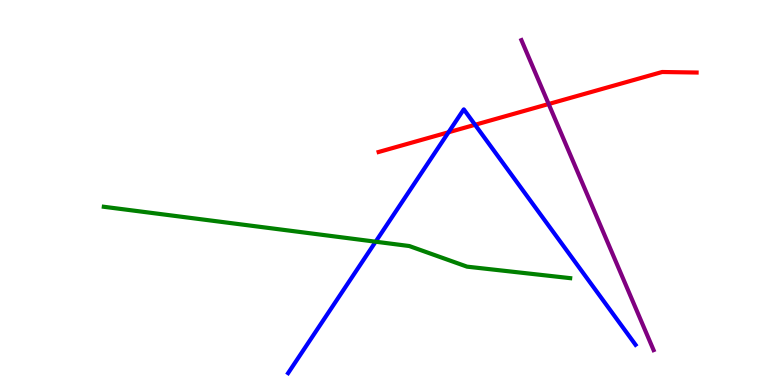[{'lines': ['blue', 'red'], 'intersections': [{'x': 5.79, 'y': 6.56}, {'x': 6.13, 'y': 6.76}]}, {'lines': ['green', 'red'], 'intersections': []}, {'lines': ['purple', 'red'], 'intersections': [{'x': 7.08, 'y': 7.3}]}, {'lines': ['blue', 'green'], 'intersections': [{'x': 4.85, 'y': 3.72}]}, {'lines': ['blue', 'purple'], 'intersections': []}, {'lines': ['green', 'purple'], 'intersections': []}]